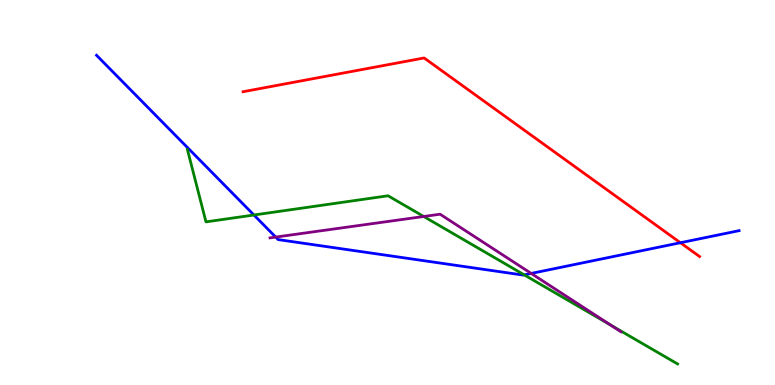[{'lines': ['blue', 'red'], 'intersections': [{'x': 8.78, 'y': 3.7}]}, {'lines': ['green', 'red'], 'intersections': []}, {'lines': ['purple', 'red'], 'intersections': []}, {'lines': ['blue', 'green'], 'intersections': [{'x': 3.28, 'y': 4.42}, {'x': 6.76, 'y': 2.86}]}, {'lines': ['blue', 'purple'], 'intersections': [{'x': 3.56, 'y': 3.84}, {'x': 6.85, 'y': 2.9}]}, {'lines': ['green', 'purple'], 'intersections': [{'x': 5.47, 'y': 4.38}, {'x': 7.88, 'y': 1.56}]}]